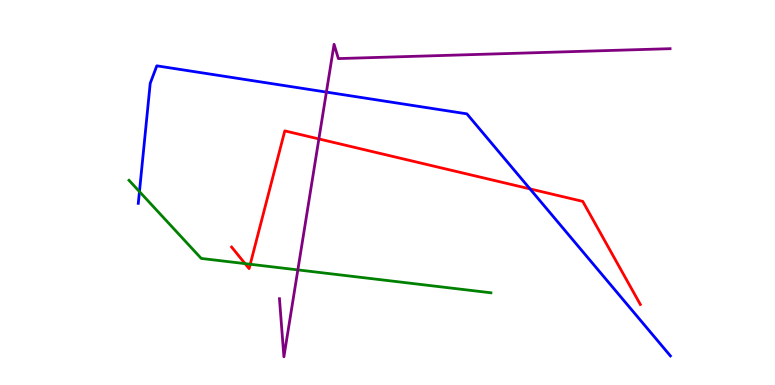[{'lines': ['blue', 'red'], 'intersections': [{'x': 6.84, 'y': 5.09}]}, {'lines': ['green', 'red'], 'intersections': [{'x': 3.16, 'y': 3.15}, {'x': 3.23, 'y': 3.14}]}, {'lines': ['purple', 'red'], 'intersections': [{'x': 4.11, 'y': 6.39}]}, {'lines': ['blue', 'green'], 'intersections': [{'x': 1.8, 'y': 5.02}]}, {'lines': ['blue', 'purple'], 'intersections': [{'x': 4.21, 'y': 7.61}]}, {'lines': ['green', 'purple'], 'intersections': [{'x': 3.84, 'y': 2.99}]}]